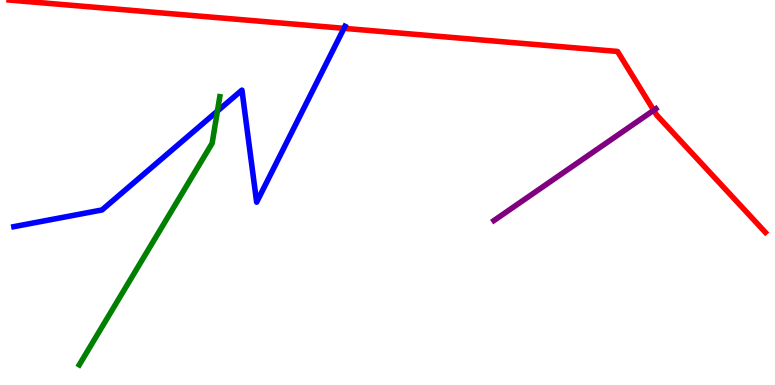[{'lines': ['blue', 'red'], 'intersections': [{'x': 4.44, 'y': 9.26}]}, {'lines': ['green', 'red'], 'intersections': []}, {'lines': ['purple', 'red'], 'intersections': [{'x': 8.44, 'y': 7.14}]}, {'lines': ['blue', 'green'], 'intersections': [{'x': 2.81, 'y': 7.11}]}, {'lines': ['blue', 'purple'], 'intersections': []}, {'lines': ['green', 'purple'], 'intersections': []}]